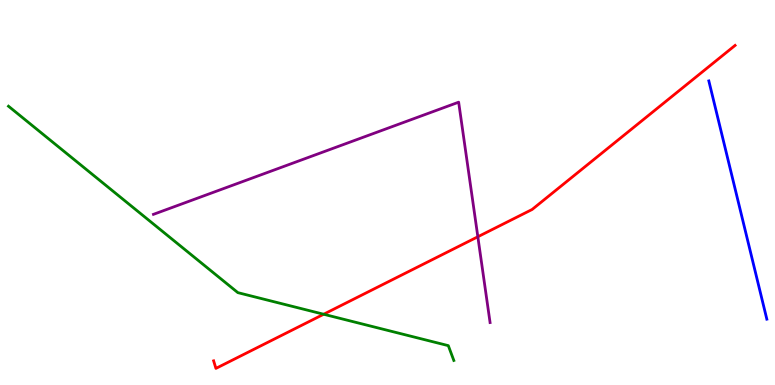[{'lines': ['blue', 'red'], 'intersections': []}, {'lines': ['green', 'red'], 'intersections': [{'x': 4.18, 'y': 1.84}]}, {'lines': ['purple', 'red'], 'intersections': [{'x': 6.17, 'y': 3.85}]}, {'lines': ['blue', 'green'], 'intersections': []}, {'lines': ['blue', 'purple'], 'intersections': []}, {'lines': ['green', 'purple'], 'intersections': []}]